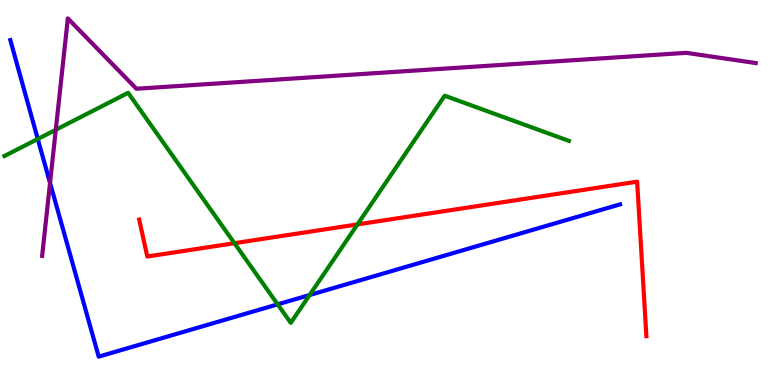[{'lines': ['blue', 'red'], 'intersections': []}, {'lines': ['green', 'red'], 'intersections': [{'x': 3.03, 'y': 3.68}, {'x': 4.61, 'y': 4.17}]}, {'lines': ['purple', 'red'], 'intersections': []}, {'lines': ['blue', 'green'], 'intersections': [{'x': 0.487, 'y': 6.39}, {'x': 3.58, 'y': 2.09}, {'x': 3.99, 'y': 2.34}]}, {'lines': ['blue', 'purple'], 'intersections': [{'x': 0.646, 'y': 5.25}]}, {'lines': ['green', 'purple'], 'intersections': [{'x': 0.72, 'y': 6.63}]}]